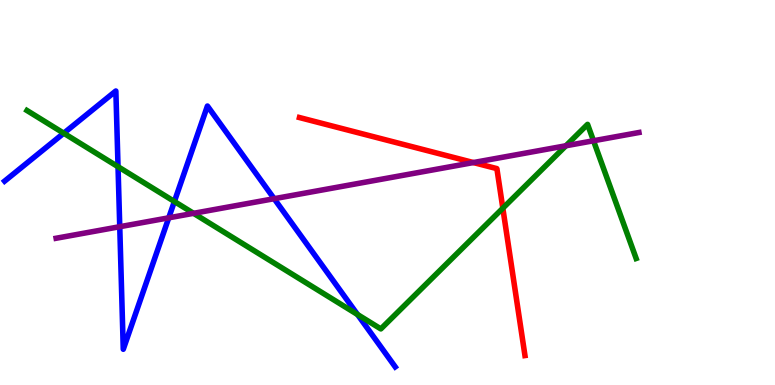[{'lines': ['blue', 'red'], 'intersections': []}, {'lines': ['green', 'red'], 'intersections': [{'x': 6.49, 'y': 4.59}]}, {'lines': ['purple', 'red'], 'intersections': [{'x': 6.11, 'y': 5.78}]}, {'lines': ['blue', 'green'], 'intersections': [{'x': 0.823, 'y': 6.54}, {'x': 1.52, 'y': 5.67}, {'x': 2.25, 'y': 4.77}, {'x': 4.61, 'y': 1.83}]}, {'lines': ['blue', 'purple'], 'intersections': [{'x': 1.55, 'y': 4.11}, {'x': 2.18, 'y': 4.34}, {'x': 3.54, 'y': 4.84}]}, {'lines': ['green', 'purple'], 'intersections': [{'x': 2.5, 'y': 4.46}, {'x': 7.3, 'y': 6.21}, {'x': 7.66, 'y': 6.34}]}]